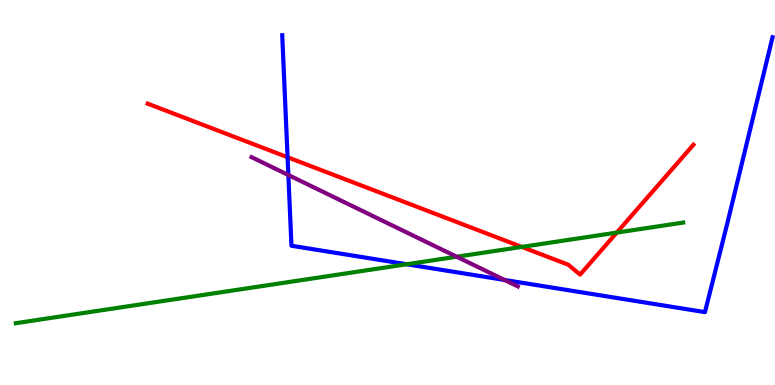[{'lines': ['blue', 'red'], 'intersections': [{'x': 3.71, 'y': 5.92}]}, {'lines': ['green', 'red'], 'intersections': [{'x': 6.73, 'y': 3.59}, {'x': 7.96, 'y': 3.96}]}, {'lines': ['purple', 'red'], 'intersections': []}, {'lines': ['blue', 'green'], 'intersections': [{'x': 5.25, 'y': 3.14}]}, {'lines': ['blue', 'purple'], 'intersections': [{'x': 3.72, 'y': 5.45}, {'x': 6.51, 'y': 2.73}]}, {'lines': ['green', 'purple'], 'intersections': [{'x': 5.89, 'y': 3.33}]}]